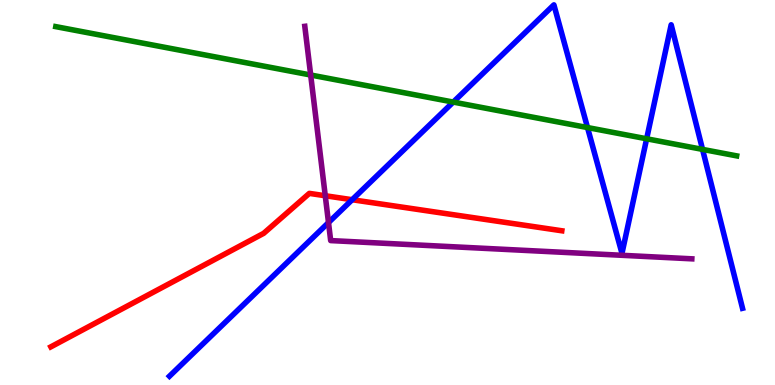[{'lines': ['blue', 'red'], 'intersections': [{'x': 4.54, 'y': 4.81}]}, {'lines': ['green', 'red'], 'intersections': []}, {'lines': ['purple', 'red'], 'intersections': [{'x': 4.2, 'y': 4.92}]}, {'lines': ['blue', 'green'], 'intersections': [{'x': 5.85, 'y': 7.35}, {'x': 7.58, 'y': 6.69}, {'x': 8.34, 'y': 6.4}, {'x': 9.07, 'y': 6.12}]}, {'lines': ['blue', 'purple'], 'intersections': [{'x': 4.24, 'y': 4.22}]}, {'lines': ['green', 'purple'], 'intersections': [{'x': 4.01, 'y': 8.05}]}]